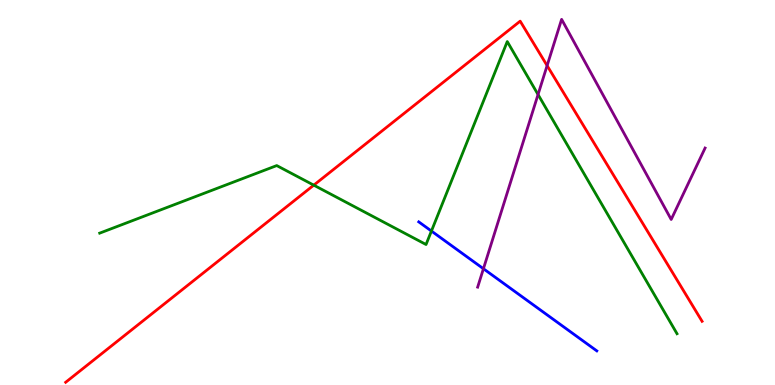[{'lines': ['blue', 'red'], 'intersections': []}, {'lines': ['green', 'red'], 'intersections': [{'x': 4.05, 'y': 5.19}]}, {'lines': ['purple', 'red'], 'intersections': [{'x': 7.06, 'y': 8.3}]}, {'lines': ['blue', 'green'], 'intersections': [{'x': 5.57, 'y': 4.0}]}, {'lines': ['blue', 'purple'], 'intersections': [{'x': 6.24, 'y': 3.02}]}, {'lines': ['green', 'purple'], 'intersections': [{'x': 6.94, 'y': 7.54}]}]